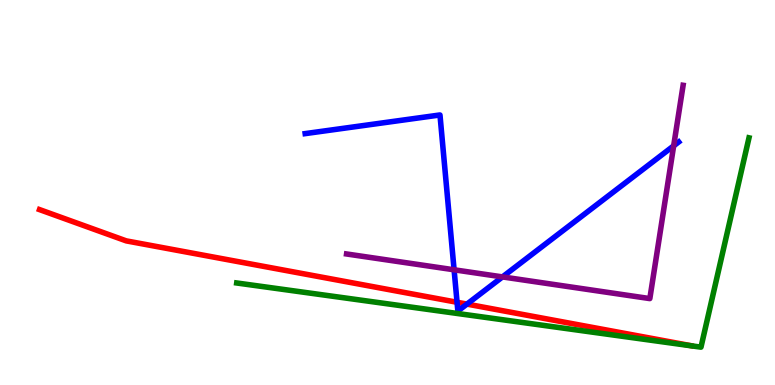[{'lines': ['blue', 'red'], 'intersections': [{'x': 5.9, 'y': 2.15}, {'x': 6.03, 'y': 2.1}]}, {'lines': ['green', 'red'], 'intersections': []}, {'lines': ['purple', 'red'], 'intersections': []}, {'lines': ['blue', 'green'], 'intersections': []}, {'lines': ['blue', 'purple'], 'intersections': [{'x': 5.86, 'y': 2.99}, {'x': 6.48, 'y': 2.81}, {'x': 8.69, 'y': 6.21}]}, {'lines': ['green', 'purple'], 'intersections': []}]